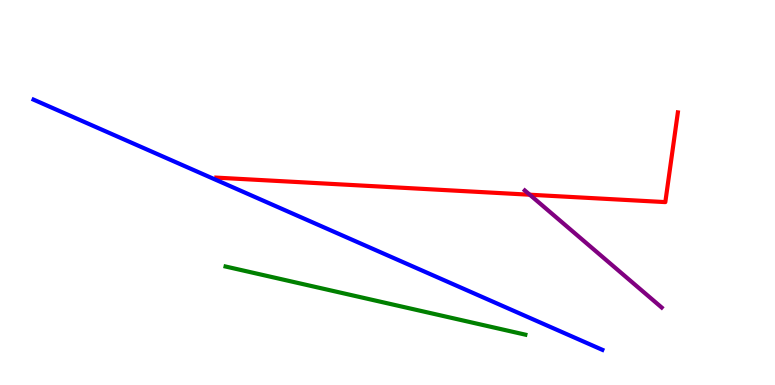[{'lines': ['blue', 'red'], 'intersections': []}, {'lines': ['green', 'red'], 'intersections': []}, {'lines': ['purple', 'red'], 'intersections': [{'x': 6.84, 'y': 4.94}]}, {'lines': ['blue', 'green'], 'intersections': []}, {'lines': ['blue', 'purple'], 'intersections': []}, {'lines': ['green', 'purple'], 'intersections': []}]